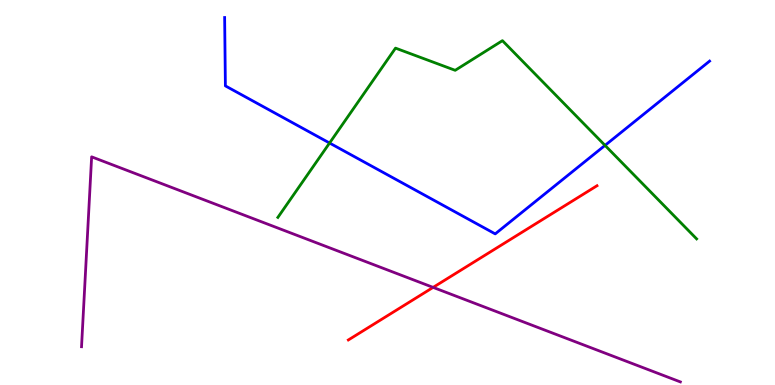[{'lines': ['blue', 'red'], 'intersections': []}, {'lines': ['green', 'red'], 'intersections': []}, {'lines': ['purple', 'red'], 'intersections': [{'x': 5.59, 'y': 2.54}]}, {'lines': ['blue', 'green'], 'intersections': [{'x': 4.25, 'y': 6.29}, {'x': 7.81, 'y': 6.22}]}, {'lines': ['blue', 'purple'], 'intersections': []}, {'lines': ['green', 'purple'], 'intersections': []}]